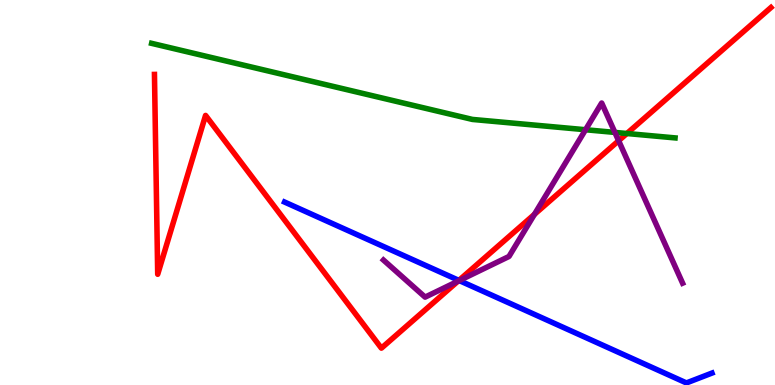[{'lines': ['blue', 'red'], 'intersections': [{'x': 5.92, 'y': 2.72}]}, {'lines': ['green', 'red'], 'intersections': [{'x': 8.09, 'y': 6.53}]}, {'lines': ['purple', 'red'], 'intersections': [{'x': 5.91, 'y': 2.7}, {'x': 6.9, 'y': 4.43}, {'x': 7.98, 'y': 6.34}]}, {'lines': ['blue', 'green'], 'intersections': []}, {'lines': ['blue', 'purple'], 'intersections': [{'x': 5.93, 'y': 2.71}]}, {'lines': ['green', 'purple'], 'intersections': [{'x': 7.56, 'y': 6.63}, {'x': 7.93, 'y': 6.56}]}]